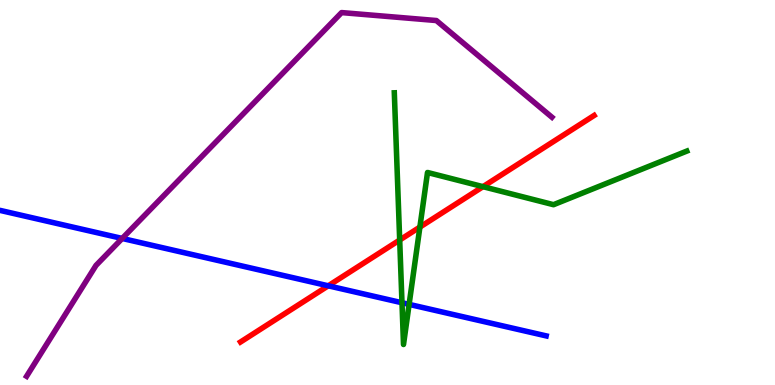[{'lines': ['blue', 'red'], 'intersections': [{'x': 4.24, 'y': 2.58}]}, {'lines': ['green', 'red'], 'intersections': [{'x': 5.16, 'y': 3.77}, {'x': 5.42, 'y': 4.1}, {'x': 6.23, 'y': 5.15}]}, {'lines': ['purple', 'red'], 'intersections': []}, {'lines': ['blue', 'green'], 'intersections': [{'x': 5.19, 'y': 2.14}, {'x': 5.28, 'y': 2.09}]}, {'lines': ['blue', 'purple'], 'intersections': [{'x': 1.58, 'y': 3.81}]}, {'lines': ['green', 'purple'], 'intersections': []}]